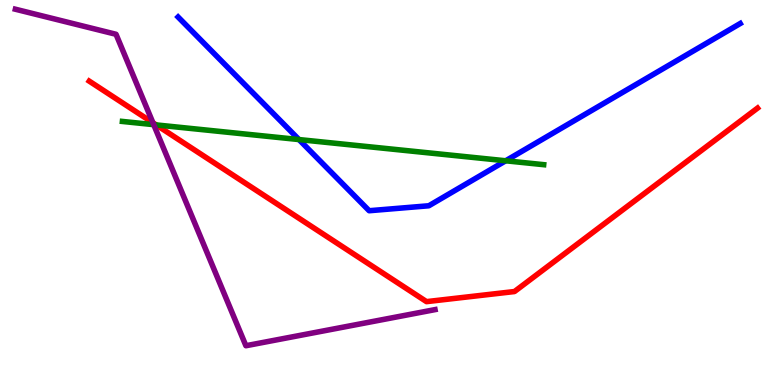[{'lines': ['blue', 'red'], 'intersections': []}, {'lines': ['green', 'red'], 'intersections': [{'x': 2.02, 'y': 6.76}]}, {'lines': ['purple', 'red'], 'intersections': [{'x': 1.97, 'y': 6.81}]}, {'lines': ['blue', 'green'], 'intersections': [{'x': 3.86, 'y': 6.38}, {'x': 6.53, 'y': 5.82}]}, {'lines': ['blue', 'purple'], 'intersections': []}, {'lines': ['green', 'purple'], 'intersections': [{'x': 1.98, 'y': 6.76}]}]